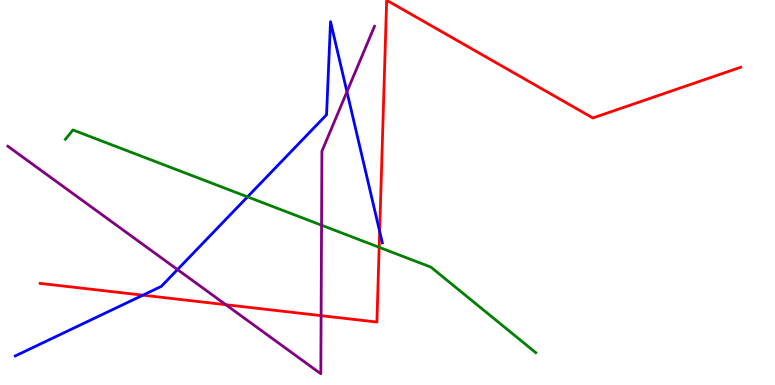[{'lines': ['blue', 'red'], 'intersections': [{'x': 1.84, 'y': 2.33}, {'x': 4.9, 'y': 3.99}]}, {'lines': ['green', 'red'], 'intersections': [{'x': 4.89, 'y': 3.58}]}, {'lines': ['purple', 'red'], 'intersections': [{'x': 2.91, 'y': 2.09}, {'x': 4.14, 'y': 1.8}]}, {'lines': ['blue', 'green'], 'intersections': [{'x': 3.19, 'y': 4.89}]}, {'lines': ['blue', 'purple'], 'intersections': [{'x': 2.29, 'y': 3.0}, {'x': 4.48, 'y': 7.62}]}, {'lines': ['green', 'purple'], 'intersections': [{'x': 4.15, 'y': 4.15}]}]